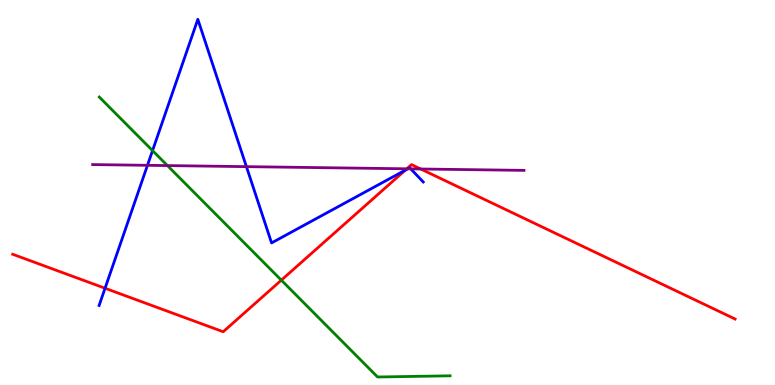[{'lines': ['blue', 'red'], 'intersections': [{'x': 1.36, 'y': 2.51}, {'x': 5.23, 'y': 5.58}]}, {'lines': ['green', 'red'], 'intersections': [{'x': 3.63, 'y': 2.72}]}, {'lines': ['purple', 'red'], 'intersections': [{'x': 5.25, 'y': 5.62}, {'x': 5.43, 'y': 5.61}]}, {'lines': ['blue', 'green'], 'intersections': [{'x': 1.97, 'y': 6.09}]}, {'lines': ['blue', 'purple'], 'intersections': [{'x': 1.9, 'y': 5.71}, {'x': 3.18, 'y': 5.67}, {'x': 5.26, 'y': 5.62}, {'x': 5.3, 'y': 5.61}]}, {'lines': ['green', 'purple'], 'intersections': [{'x': 2.16, 'y': 5.7}]}]